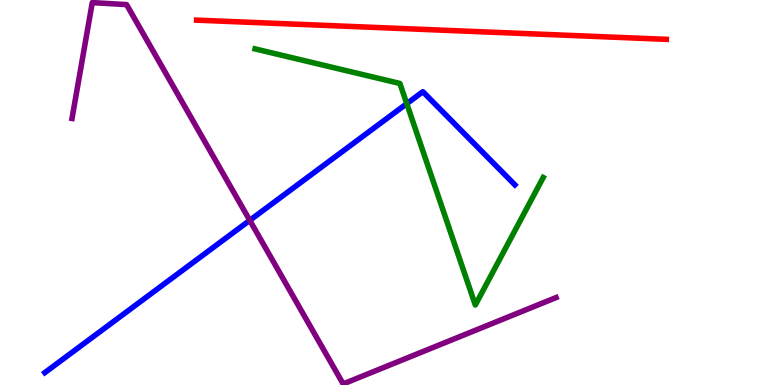[{'lines': ['blue', 'red'], 'intersections': []}, {'lines': ['green', 'red'], 'intersections': []}, {'lines': ['purple', 'red'], 'intersections': []}, {'lines': ['blue', 'green'], 'intersections': [{'x': 5.25, 'y': 7.31}]}, {'lines': ['blue', 'purple'], 'intersections': [{'x': 3.22, 'y': 4.28}]}, {'lines': ['green', 'purple'], 'intersections': []}]